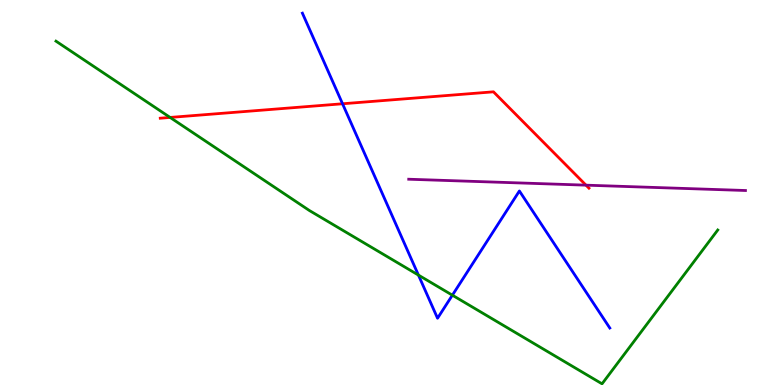[{'lines': ['blue', 'red'], 'intersections': [{'x': 4.42, 'y': 7.3}]}, {'lines': ['green', 'red'], 'intersections': [{'x': 2.19, 'y': 6.95}]}, {'lines': ['purple', 'red'], 'intersections': [{'x': 7.56, 'y': 5.19}]}, {'lines': ['blue', 'green'], 'intersections': [{'x': 5.4, 'y': 2.85}, {'x': 5.84, 'y': 2.33}]}, {'lines': ['blue', 'purple'], 'intersections': []}, {'lines': ['green', 'purple'], 'intersections': []}]